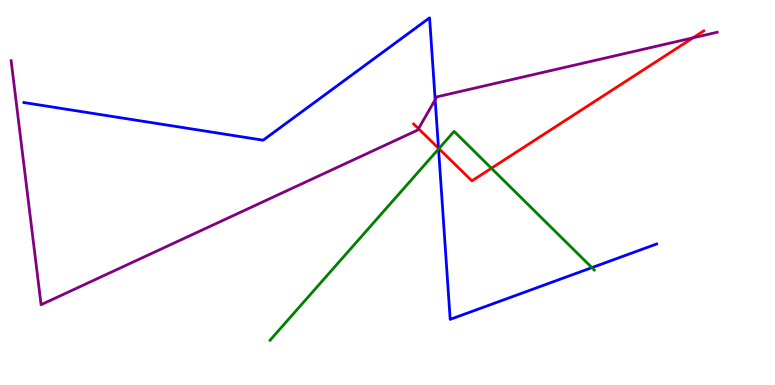[{'lines': ['blue', 'red'], 'intersections': [{'x': 5.66, 'y': 6.15}]}, {'lines': ['green', 'red'], 'intersections': [{'x': 5.66, 'y': 6.14}, {'x': 6.34, 'y': 5.63}]}, {'lines': ['purple', 'red'], 'intersections': [{'x': 5.4, 'y': 6.66}, {'x': 8.94, 'y': 9.02}]}, {'lines': ['blue', 'green'], 'intersections': [{'x': 5.66, 'y': 6.13}, {'x': 7.64, 'y': 3.05}]}, {'lines': ['blue', 'purple'], 'intersections': [{'x': 5.62, 'y': 7.41}]}, {'lines': ['green', 'purple'], 'intersections': []}]